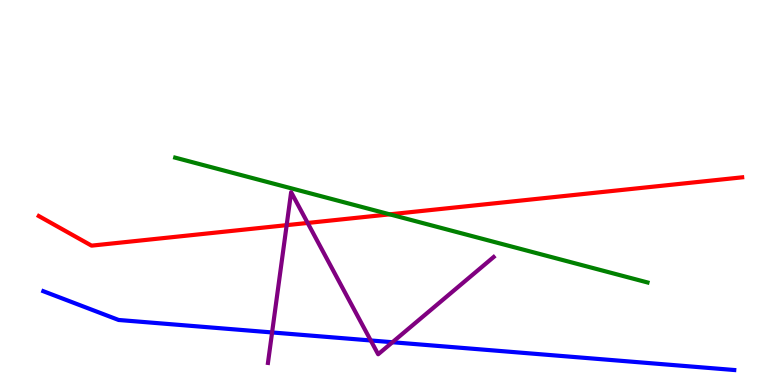[{'lines': ['blue', 'red'], 'intersections': []}, {'lines': ['green', 'red'], 'intersections': [{'x': 5.03, 'y': 4.43}]}, {'lines': ['purple', 'red'], 'intersections': [{'x': 3.7, 'y': 4.15}, {'x': 3.97, 'y': 4.21}]}, {'lines': ['blue', 'green'], 'intersections': []}, {'lines': ['blue', 'purple'], 'intersections': [{'x': 3.51, 'y': 1.36}, {'x': 4.78, 'y': 1.16}, {'x': 5.06, 'y': 1.11}]}, {'lines': ['green', 'purple'], 'intersections': []}]